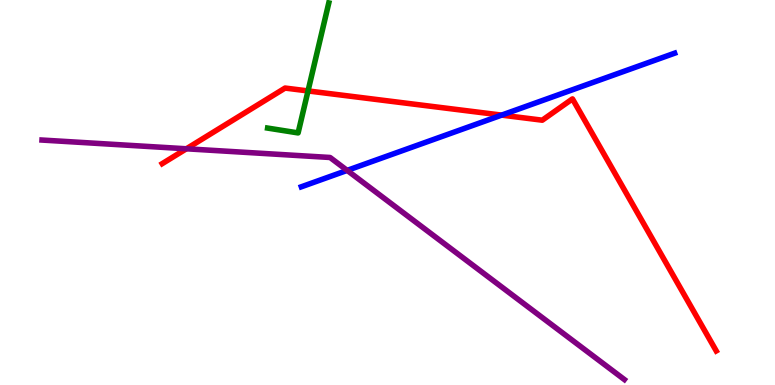[{'lines': ['blue', 'red'], 'intersections': [{'x': 6.47, 'y': 7.01}]}, {'lines': ['green', 'red'], 'intersections': [{'x': 3.97, 'y': 7.64}]}, {'lines': ['purple', 'red'], 'intersections': [{'x': 2.4, 'y': 6.14}]}, {'lines': ['blue', 'green'], 'intersections': []}, {'lines': ['blue', 'purple'], 'intersections': [{'x': 4.48, 'y': 5.57}]}, {'lines': ['green', 'purple'], 'intersections': []}]